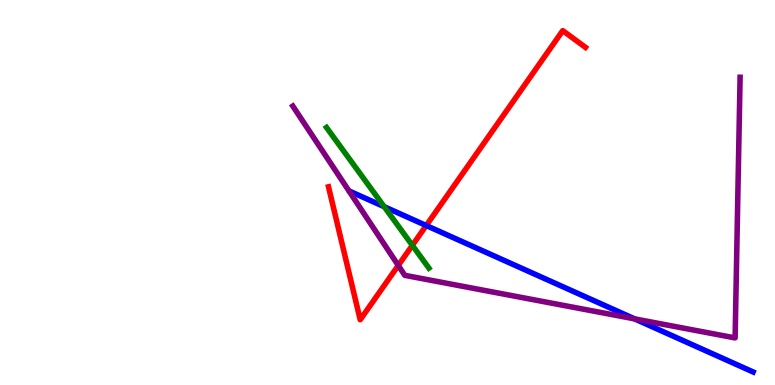[{'lines': ['blue', 'red'], 'intersections': [{'x': 5.5, 'y': 4.14}]}, {'lines': ['green', 'red'], 'intersections': [{'x': 5.32, 'y': 3.63}]}, {'lines': ['purple', 'red'], 'intersections': [{'x': 5.14, 'y': 3.11}]}, {'lines': ['blue', 'green'], 'intersections': [{'x': 4.96, 'y': 4.63}]}, {'lines': ['blue', 'purple'], 'intersections': [{'x': 8.19, 'y': 1.72}]}, {'lines': ['green', 'purple'], 'intersections': []}]